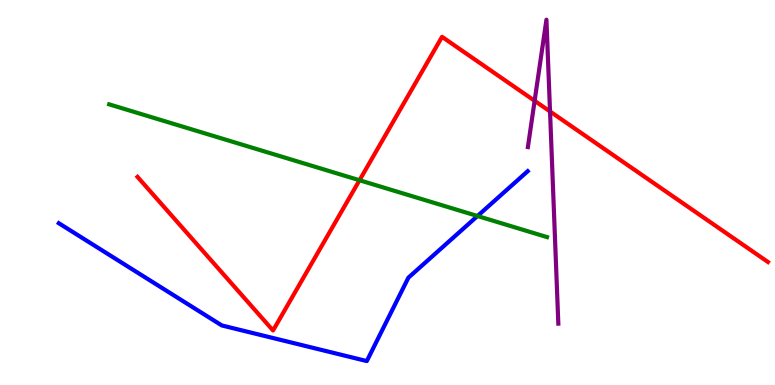[{'lines': ['blue', 'red'], 'intersections': []}, {'lines': ['green', 'red'], 'intersections': [{'x': 4.64, 'y': 5.32}]}, {'lines': ['purple', 'red'], 'intersections': [{'x': 6.9, 'y': 7.38}, {'x': 7.1, 'y': 7.11}]}, {'lines': ['blue', 'green'], 'intersections': [{'x': 6.16, 'y': 4.39}]}, {'lines': ['blue', 'purple'], 'intersections': []}, {'lines': ['green', 'purple'], 'intersections': []}]